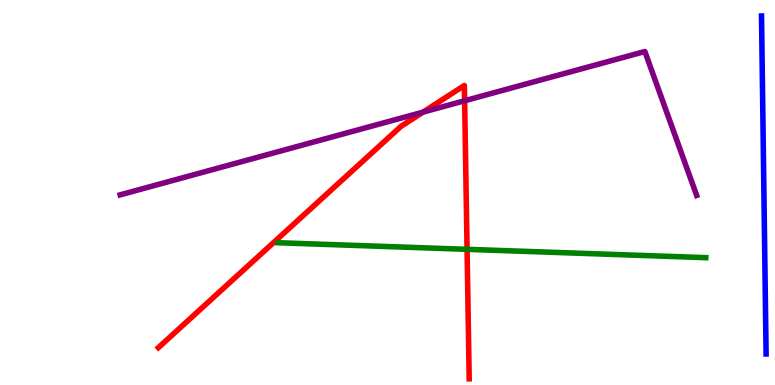[{'lines': ['blue', 'red'], 'intersections': []}, {'lines': ['green', 'red'], 'intersections': [{'x': 6.03, 'y': 3.52}]}, {'lines': ['purple', 'red'], 'intersections': [{'x': 5.46, 'y': 7.09}, {'x': 6.0, 'y': 7.38}]}, {'lines': ['blue', 'green'], 'intersections': []}, {'lines': ['blue', 'purple'], 'intersections': []}, {'lines': ['green', 'purple'], 'intersections': []}]